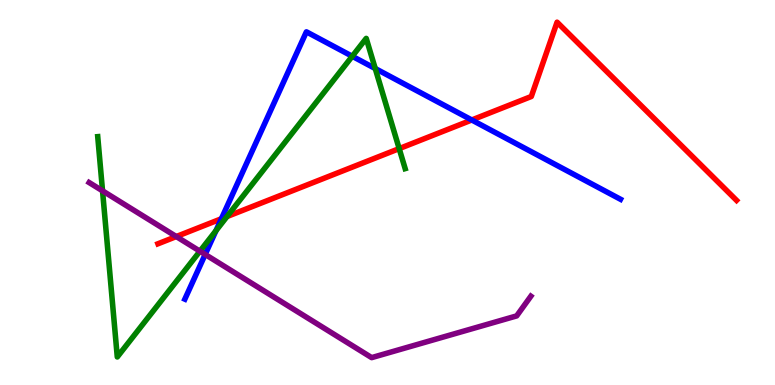[{'lines': ['blue', 'red'], 'intersections': [{'x': 2.86, 'y': 4.32}, {'x': 6.09, 'y': 6.88}]}, {'lines': ['green', 'red'], 'intersections': [{'x': 2.93, 'y': 4.38}, {'x': 5.15, 'y': 6.14}]}, {'lines': ['purple', 'red'], 'intersections': [{'x': 2.27, 'y': 3.86}]}, {'lines': ['blue', 'green'], 'intersections': [{'x': 2.79, 'y': 4.01}, {'x': 4.55, 'y': 8.54}, {'x': 4.84, 'y': 8.22}]}, {'lines': ['blue', 'purple'], 'intersections': [{'x': 2.65, 'y': 3.39}]}, {'lines': ['green', 'purple'], 'intersections': [{'x': 1.32, 'y': 5.04}, {'x': 2.58, 'y': 3.48}]}]